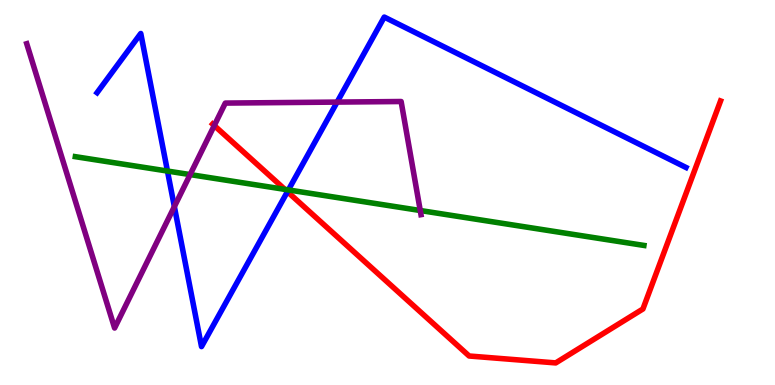[{'lines': ['blue', 'red'], 'intersections': [{'x': 3.71, 'y': 5.02}]}, {'lines': ['green', 'red'], 'intersections': [{'x': 3.68, 'y': 5.08}]}, {'lines': ['purple', 'red'], 'intersections': [{'x': 2.76, 'y': 6.74}]}, {'lines': ['blue', 'green'], 'intersections': [{'x': 2.16, 'y': 5.56}, {'x': 3.72, 'y': 5.07}]}, {'lines': ['blue', 'purple'], 'intersections': [{'x': 2.25, 'y': 4.63}, {'x': 4.35, 'y': 7.35}]}, {'lines': ['green', 'purple'], 'intersections': [{'x': 2.45, 'y': 5.47}, {'x': 5.42, 'y': 4.53}]}]